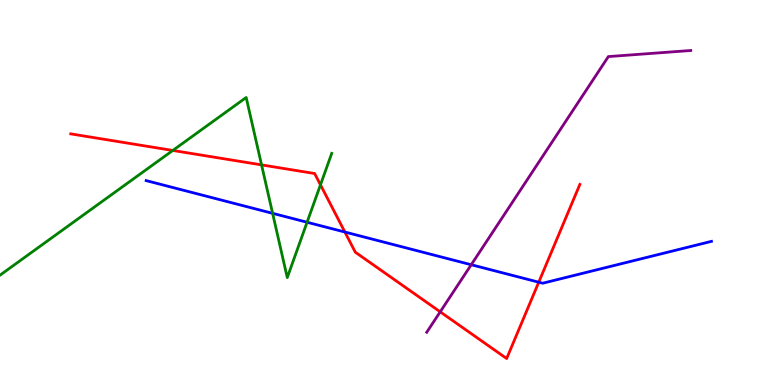[{'lines': ['blue', 'red'], 'intersections': [{'x': 4.45, 'y': 3.97}, {'x': 6.95, 'y': 2.67}]}, {'lines': ['green', 'red'], 'intersections': [{'x': 2.23, 'y': 6.09}, {'x': 3.37, 'y': 5.72}, {'x': 4.14, 'y': 5.2}]}, {'lines': ['purple', 'red'], 'intersections': [{'x': 5.68, 'y': 1.9}]}, {'lines': ['blue', 'green'], 'intersections': [{'x': 3.52, 'y': 4.46}, {'x': 3.96, 'y': 4.23}]}, {'lines': ['blue', 'purple'], 'intersections': [{'x': 6.08, 'y': 3.12}]}, {'lines': ['green', 'purple'], 'intersections': []}]